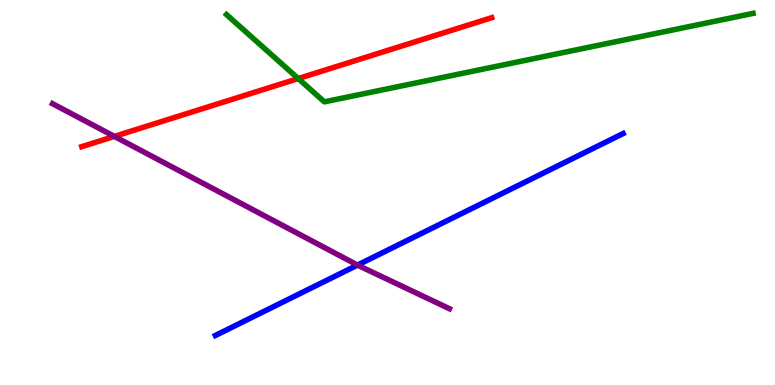[{'lines': ['blue', 'red'], 'intersections': []}, {'lines': ['green', 'red'], 'intersections': [{'x': 3.85, 'y': 7.96}]}, {'lines': ['purple', 'red'], 'intersections': [{'x': 1.48, 'y': 6.46}]}, {'lines': ['blue', 'green'], 'intersections': []}, {'lines': ['blue', 'purple'], 'intersections': [{'x': 4.61, 'y': 3.12}]}, {'lines': ['green', 'purple'], 'intersections': []}]